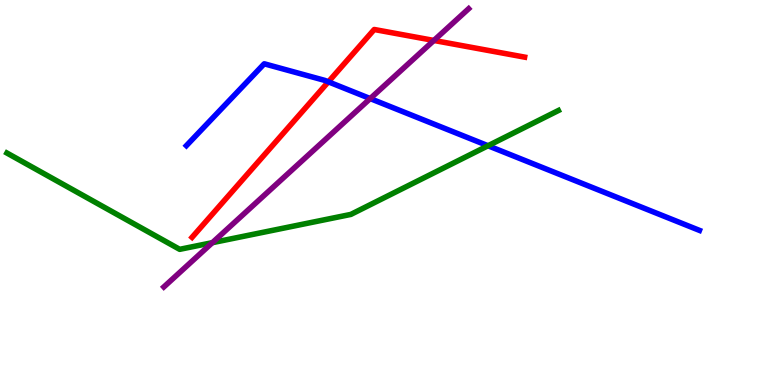[{'lines': ['blue', 'red'], 'intersections': [{'x': 4.24, 'y': 7.87}]}, {'lines': ['green', 'red'], 'intersections': []}, {'lines': ['purple', 'red'], 'intersections': [{'x': 5.6, 'y': 8.95}]}, {'lines': ['blue', 'green'], 'intersections': [{'x': 6.3, 'y': 6.21}]}, {'lines': ['blue', 'purple'], 'intersections': [{'x': 4.78, 'y': 7.44}]}, {'lines': ['green', 'purple'], 'intersections': [{'x': 2.74, 'y': 3.7}]}]